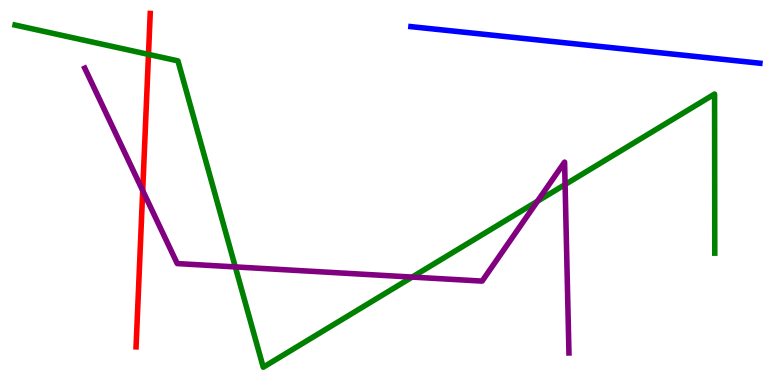[{'lines': ['blue', 'red'], 'intersections': []}, {'lines': ['green', 'red'], 'intersections': [{'x': 1.92, 'y': 8.59}]}, {'lines': ['purple', 'red'], 'intersections': [{'x': 1.84, 'y': 5.05}]}, {'lines': ['blue', 'green'], 'intersections': []}, {'lines': ['blue', 'purple'], 'intersections': []}, {'lines': ['green', 'purple'], 'intersections': [{'x': 3.04, 'y': 3.07}, {'x': 5.32, 'y': 2.8}, {'x': 6.93, 'y': 4.77}, {'x': 7.29, 'y': 5.21}]}]